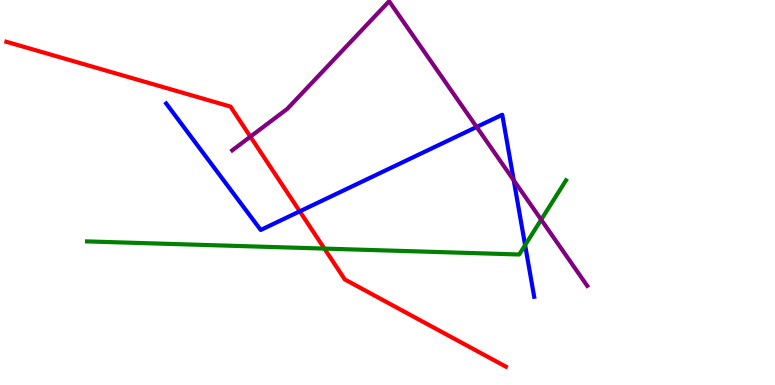[{'lines': ['blue', 'red'], 'intersections': [{'x': 3.87, 'y': 4.51}]}, {'lines': ['green', 'red'], 'intersections': [{'x': 4.19, 'y': 3.54}]}, {'lines': ['purple', 'red'], 'intersections': [{'x': 3.23, 'y': 6.45}]}, {'lines': ['blue', 'green'], 'intersections': [{'x': 6.78, 'y': 3.63}]}, {'lines': ['blue', 'purple'], 'intersections': [{'x': 6.15, 'y': 6.7}, {'x': 6.63, 'y': 5.32}]}, {'lines': ['green', 'purple'], 'intersections': [{'x': 6.98, 'y': 4.29}]}]